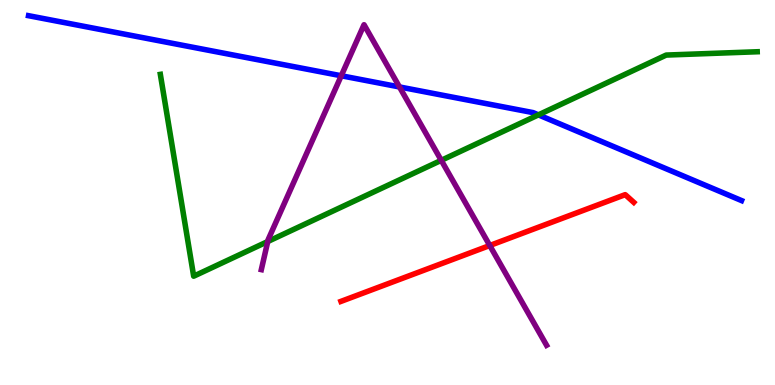[{'lines': ['blue', 'red'], 'intersections': []}, {'lines': ['green', 'red'], 'intersections': []}, {'lines': ['purple', 'red'], 'intersections': [{'x': 6.32, 'y': 3.62}]}, {'lines': ['blue', 'green'], 'intersections': [{'x': 6.95, 'y': 7.02}]}, {'lines': ['blue', 'purple'], 'intersections': [{'x': 4.4, 'y': 8.03}, {'x': 5.15, 'y': 7.74}]}, {'lines': ['green', 'purple'], 'intersections': [{'x': 3.45, 'y': 3.73}, {'x': 5.69, 'y': 5.84}]}]